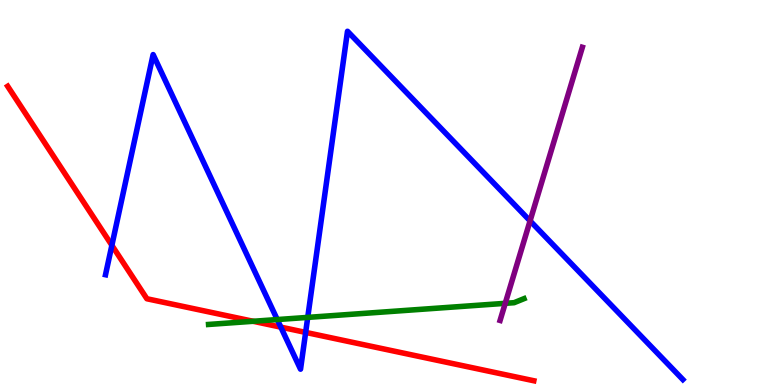[{'lines': ['blue', 'red'], 'intersections': [{'x': 1.44, 'y': 3.63}, {'x': 3.62, 'y': 1.5}, {'x': 3.94, 'y': 1.37}]}, {'lines': ['green', 'red'], 'intersections': [{'x': 3.27, 'y': 1.66}]}, {'lines': ['purple', 'red'], 'intersections': []}, {'lines': ['blue', 'green'], 'intersections': [{'x': 3.58, 'y': 1.7}, {'x': 3.97, 'y': 1.76}]}, {'lines': ['blue', 'purple'], 'intersections': [{'x': 6.84, 'y': 4.26}]}, {'lines': ['green', 'purple'], 'intersections': [{'x': 6.52, 'y': 2.12}]}]